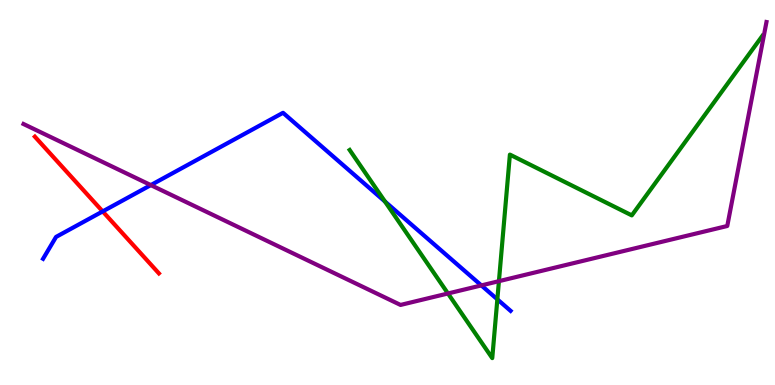[{'lines': ['blue', 'red'], 'intersections': [{'x': 1.32, 'y': 4.51}]}, {'lines': ['green', 'red'], 'intersections': []}, {'lines': ['purple', 'red'], 'intersections': []}, {'lines': ['blue', 'green'], 'intersections': [{'x': 4.97, 'y': 4.77}, {'x': 6.42, 'y': 2.23}]}, {'lines': ['blue', 'purple'], 'intersections': [{'x': 1.95, 'y': 5.19}, {'x': 6.21, 'y': 2.59}]}, {'lines': ['green', 'purple'], 'intersections': [{'x': 5.78, 'y': 2.38}, {'x': 6.44, 'y': 2.7}]}]